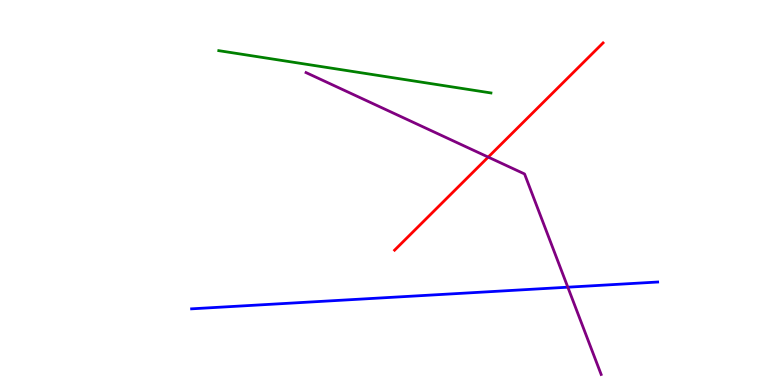[{'lines': ['blue', 'red'], 'intersections': []}, {'lines': ['green', 'red'], 'intersections': []}, {'lines': ['purple', 'red'], 'intersections': [{'x': 6.3, 'y': 5.92}]}, {'lines': ['blue', 'green'], 'intersections': []}, {'lines': ['blue', 'purple'], 'intersections': [{'x': 7.33, 'y': 2.54}]}, {'lines': ['green', 'purple'], 'intersections': []}]